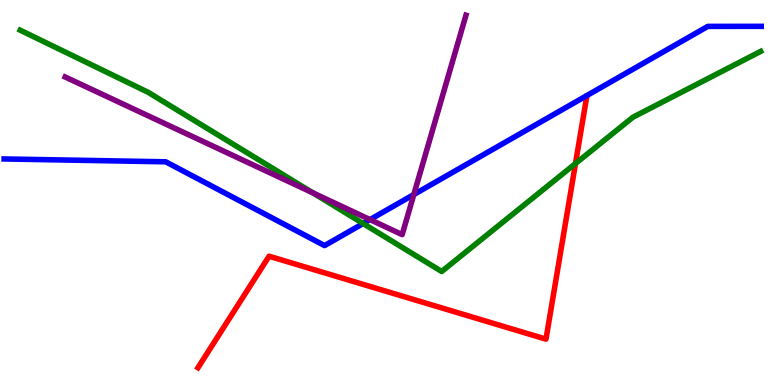[{'lines': ['blue', 'red'], 'intersections': []}, {'lines': ['green', 'red'], 'intersections': [{'x': 7.43, 'y': 5.75}]}, {'lines': ['purple', 'red'], 'intersections': []}, {'lines': ['blue', 'green'], 'intersections': [{'x': 4.69, 'y': 4.19}]}, {'lines': ['blue', 'purple'], 'intersections': [{'x': 4.77, 'y': 4.3}, {'x': 5.34, 'y': 4.95}]}, {'lines': ['green', 'purple'], 'intersections': [{'x': 4.04, 'y': 4.99}]}]